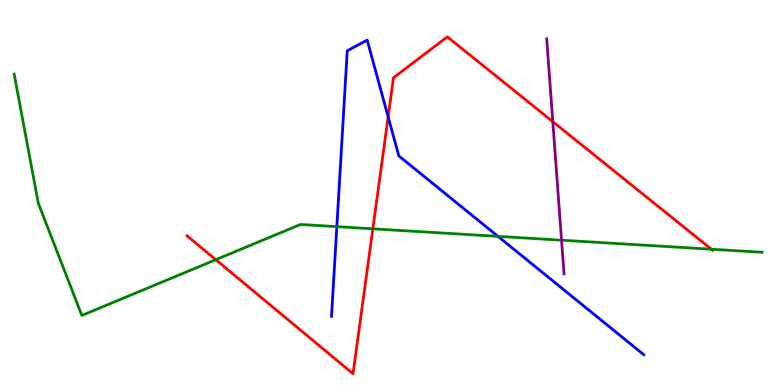[{'lines': ['blue', 'red'], 'intersections': [{'x': 5.01, 'y': 6.96}]}, {'lines': ['green', 'red'], 'intersections': [{'x': 2.78, 'y': 3.25}, {'x': 4.81, 'y': 4.06}, {'x': 9.18, 'y': 3.53}]}, {'lines': ['purple', 'red'], 'intersections': [{'x': 7.13, 'y': 6.84}]}, {'lines': ['blue', 'green'], 'intersections': [{'x': 4.35, 'y': 4.11}, {'x': 6.43, 'y': 3.86}]}, {'lines': ['blue', 'purple'], 'intersections': []}, {'lines': ['green', 'purple'], 'intersections': [{'x': 7.25, 'y': 3.76}]}]